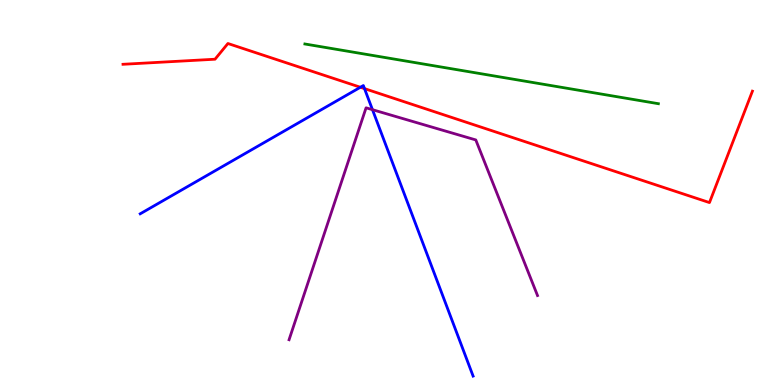[{'lines': ['blue', 'red'], 'intersections': [{'x': 4.65, 'y': 7.73}, {'x': 4.7, 'y': 7.7}]}, {'lines': ['green', 'red'], 'intersections': []}, {'lines': ['purple', 'red'], 'intersections': []}, {'lines': ['blue', 'green'], 'intersections': []}, {'lines': ['blue', 'purple'], 'intersections': [{'x': 4.81, 'y': 7.15}]}, {'lines': ['green', 'purple'], 'intersections': []}]